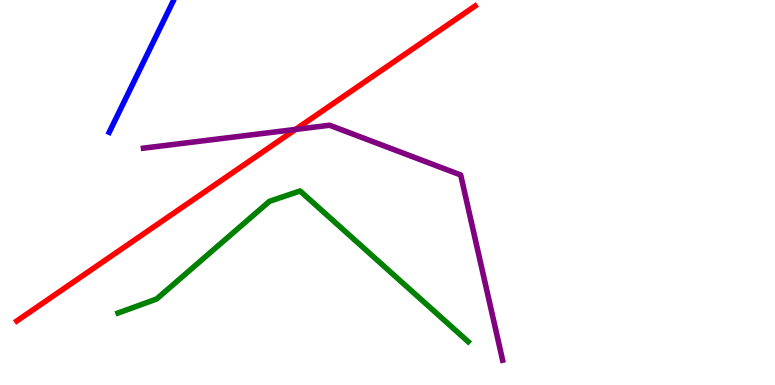[{'lines': ['blue', 'red'], 'intersections': []}, {'lines': ['green', 'red'], 'intersections': []}, {'lines': ['purple', 'red'], 'intersections': [{'x': 3.81, 'y': 6.64}]}, {'lines': ['blue', 'green'], 'intersections': []}, {'lines': ['blue', 'purple'], 'intersections': []}, {'lines': ['green', 'purple'], 'intersections': []}]